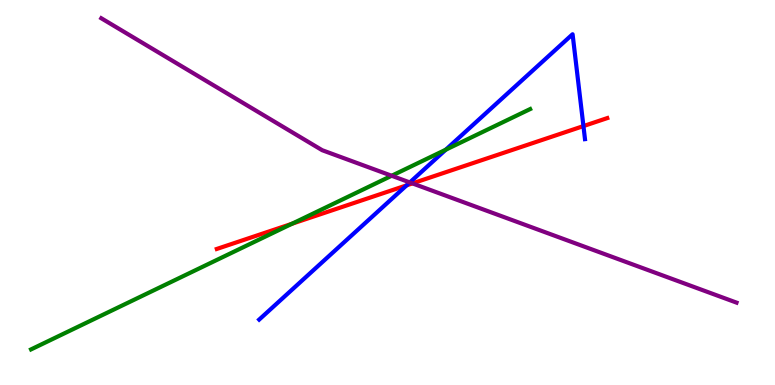[{'lines': ['blue', 'red'], 'intersections': [{'x': 5.25, 'y': 5.19}, {'x': 7.53, 'y': 6.73}]}, {'lines': ['green', 'red'], 'intersections': [{'x': 3.77, 'y': 4.19}]}, {'lines': ['purple', 'red'], 'intersections': [{'x': 5.32, 'y': 5.24}]}, {'lines': ['blue', 'green'], 'intersections': [{'x': 5.75, 'y': 6.11}]}, {'lines': ['blue', 'purple'], 'intersections': [{'x': 5.29, 'y': 5.26}]}, {'lines': ['green', 'purple'], 'intersections': [{'x': 5.05, 'y': 5.43}]}]